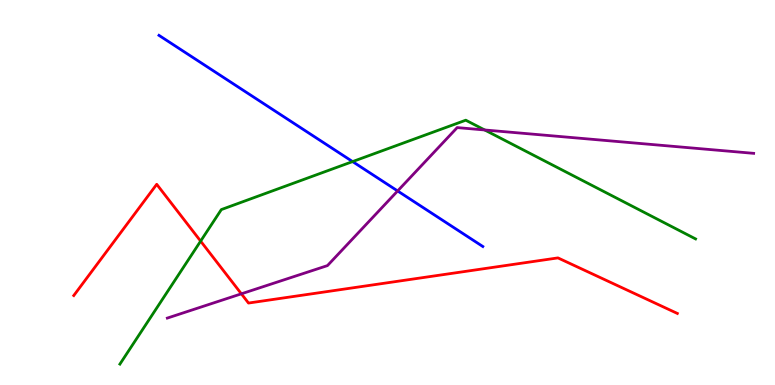[{'lines': ['blue', 'red'], 'intersections': []}, {'lines': ['green', 'red'], 'intersections': [{'x': 2.59, 'y': 3.74}]}, {'lines': ['purple', 'red'], 'intersections': [{'x': 3.11, 'y': 2.37}]}, {'lines': ['blue', 'green'], 'intersections': [{'x': 4.55, 'y': 5.8}]}, {'lines': ['blue', 'purple'], 'intersections': [{'x': 5.13, 'y': 5.04}]}, {'lines': ['green', 'purple'], 'intersections': [{'x': 6.25, 'y': 6.62}]}]